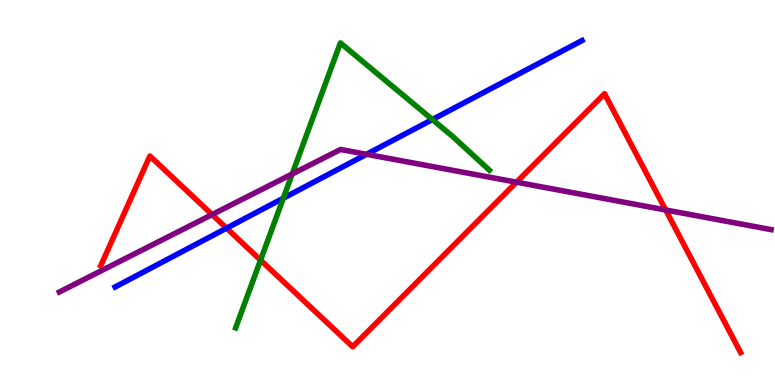[{'lines': ['blue', 'red'], 'intersections': [{'x': 2.92, 'y': 4.07}]}, {'lines': ['green', 'red'], 'intersections': [{'x': 3.36, 'y': 3.24}]}, {'lines': ['purple', 'red'], 'intersections': [{'x': 2.74, 'y': 4.43}, {'x': 6.66, 'y': 5.27}, {'x': 8.59, 'y': 4.55}]}, {'lines': ['blue', 'green'], 'intersections': [{'x': 3.66, 'y': 4.85}, {'x': 5.58, 'y': 6.89}]}, {'lines': ['blue', 'purple'], 'intersections': [{'x': 4.73, 'y': 5.99}]}, {'lines': ['green', 'purple'], 'intersections': [{'x': 3.77, 'y': 5.48}]}]